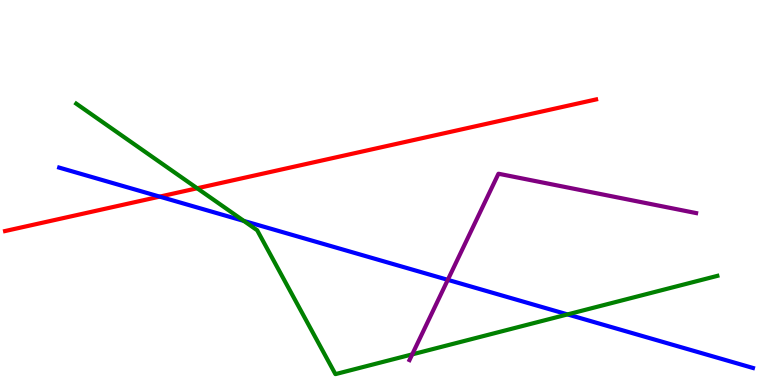[{'lines': ['blue', 'red'], 'intersections': [{'x': 2.06, 'y': 4.89}]}, {'lines': ['green', 'red'], 'intersections': [{'x': 2.54, 'y': 5.11}]}, {'lines': ['purple', 'red'], 'intersections': []}, {'lines': ['blue', 'green'], 'intersections': [{'x': 3.15, 'y': 4.26}, {'x': 7.32, 'y': 1.83}]}, {'lines': ['blue', 'purple'], 'intersections': [{'x': 5.78, 'y': 2.73}]}, {'lines': ['green', 'purple'], 'intersections': [{'x': 5.32, 'y': 0.795}]}]